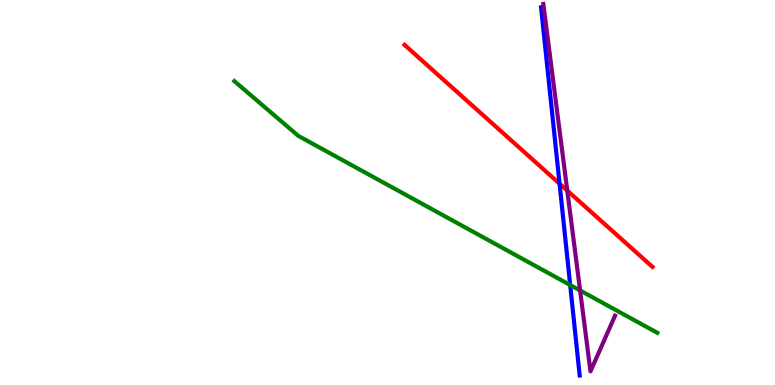[{'lines': ['blue', 'red'], 'intersections': [{'x': 7.22, 'y': 5.23}]}, {'lines': ['green', 'red'], 'intersections': []}, {'lines': ['purple', 'red'], 'intersections': [{'x': 7.32, 'y': 5.05}]}, {'lines': ['blue', 'green'], 'intersections': [{'x': 7.36, 'y': 2.6}]}, {'lines': ['blue', 'purple'], 'intersections': []}, {'lines': ['green', 'purple'], 'intersections': [{'x': 7.49, 'y': 2.46}]}]